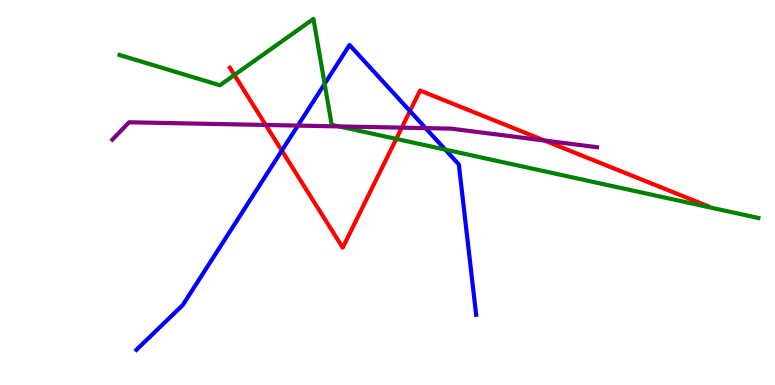[{'lines': ['blue', 'red'], 'intersections': [{'x': 3.64, 'y': 6.09}, {'x': 5.29, 'y': 7.12}]}, {'lines': ['green', 'red'], 'intersections': [{'x': 3.02, 'y': 8.05}, {'x': 5.11, 'y': 6.39}]}, {'lines': ['purple', 'red'], 'intersections': [{'x': 3.43, 'y': 6.75}, {'x': 5.18, 'y': 6.68}, {'x': 7.03, 'y': 6.35}]}, {'lines': ['blue', 'green'], 'intersections': [{'x': 4.19, 'y': 7.82}, {'x': 5.75, 'y': 6.11}]}, {'lines': ['blue', 'purple'], 'intersections': [{'x': 3.84, 'y': 6.74}, {'x': 5.49, 'y': 6.67}]}, {'lines': ['green', 'purple'], 'intersections': [{'x': 4.38, 'y': 6.72}]}]